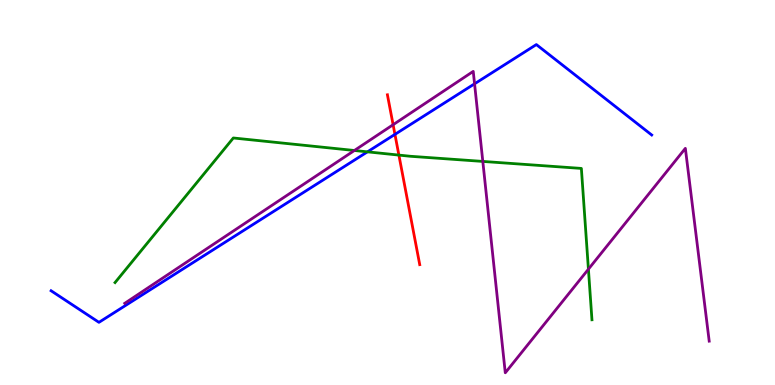[{'lines': ['blue', 'red'], 'intersections': [{'x': 5.1, 'y': 6.51}]}, {'lines': ['green', 'red'], 'intersections': [{'x': 5.15, 'y': 5.97}]}, {'lines': ['purple', 'red'], 'intersections': [{'x': 5.07, 'y': 6.76}]}, {'lines': ['blue', 'green'], 'intersections': [{'x': 4.74, 'y': 6.06}]}, {'lines': ['blue', 'purple'], 'intersections': [{'x': 6.12, 'y': 7.82}]}, {'lines': ['green', 'purple'], 'intersections': [{'x': 4.57, 'y': 6.09}, {'x': 6.23, 'y': 5.81}, {'x': 7.59, 'y': 3.01}]}]